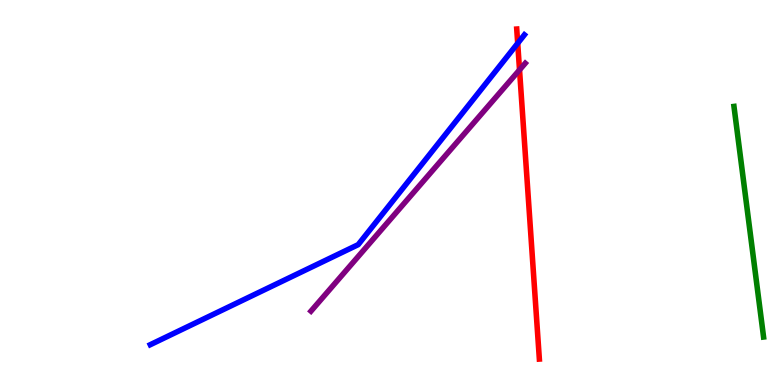[{'lines': ['blue', 'red'], 'intersections': [{'x': 6.68, 'y': 8.88}]}, {'lines': ['green', 'red'], 'intersections': []}, {'lines': ['purple', 'red'], 'intersections': [{'x': 6.7, 'y': 8.18}]}, {'lines': ['blue', 'green'], 'intersections': []}, {'lines': ['blue', 'purple'], 'intersections': []}, {'lines': ['green', 'purple'], 'intersections': []}]